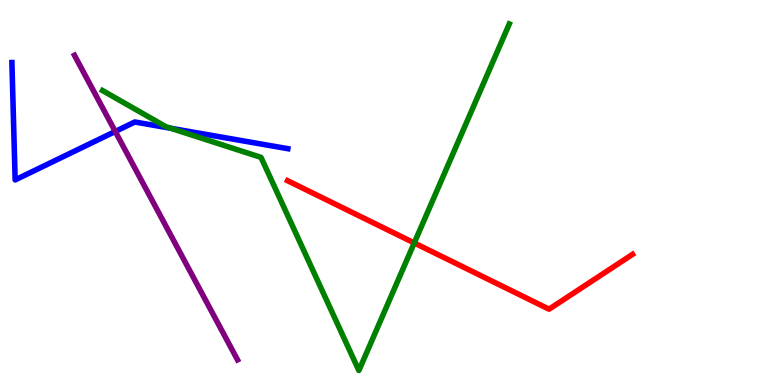[{'lines': ['blue', 'red'], 'intersections': []}, {'lines': ['green', 'red'], 'intersections': [{'x': 5.35, 'y': 3.69}]}, {'lines': ['purple', 'red'], 'intersections': []}, {'lines': ['blue', 'green'], 'intersections': [{'x': 2.2, 'y': 6.67}]}, {'lines': ['blue', 'purple'], 'intersections': [{'x': 1.49, 'y': 6.59}]}, {'lines': ['green', 'purple'], 'intersections': []}]